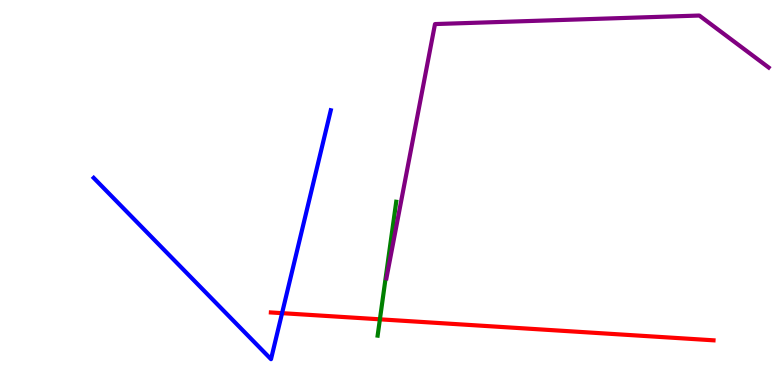[{'lines': ['blue', 'red'], 'intersections': [{'x': 3.64, 'y': 1.87}]}, {'lines': ['green', 'red'], 'intersections': [{'x': 4.9, 'y': 1.71}]}, {'lines': ['purple', 'red'], 'intersections': []}, {'lines': ['blue', 'green'], 'intersections': []}, {'lines': ['blue', 'purple'], 'intersections': []}, {'lines': ['green', 'purple'], 'intersections': []}]